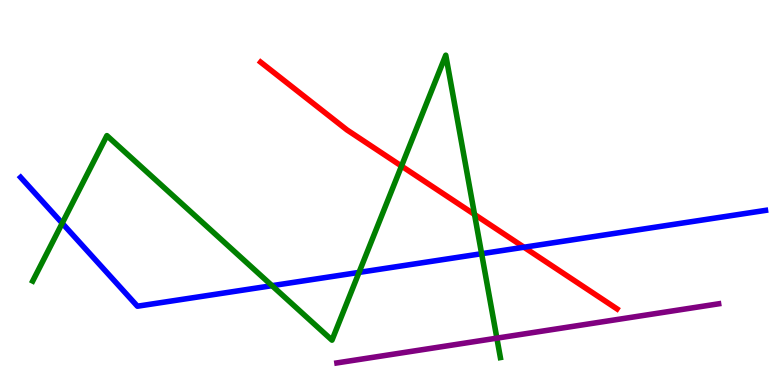[{'lines': ['blue', 'red'], 'intersections': [{'x': 6.76, 'y': 3.58}]}, {'lines': ['green', 'red'], 'intersections': [{'x': 5.18, 'y': 5.69}, {'x': 6.12, 'y': 4.43}]}, {'lines': ['purple', 'red'], 'intersections': []}, {'lines': ['blue', 'green'], 'intersections': [{'x': 0.803, 'y': 4.2}, {'x': 3.51, 'y': 2.58}, {'x': 4.63, 'y': 2.92}, {'x': 6.21, 'y': 3.41}]}, {'lines': ['blue', 'purple'], 'intersections': []}, {'lines': ['green', 'purple'], 'intersections': [{'x': 6.41, 'y': 1.22}]}]